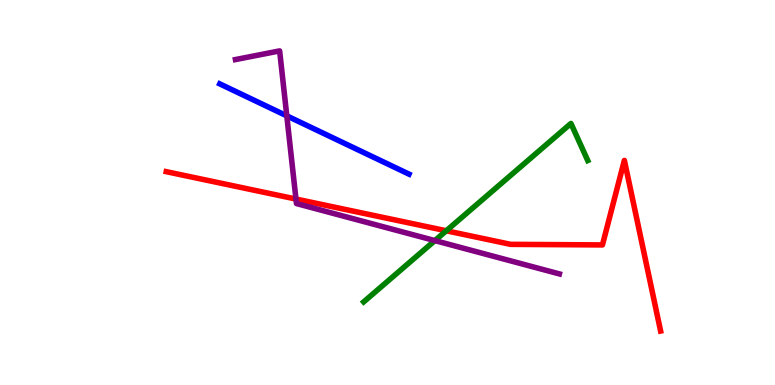[{'lines': ['blue', 'red'], 'intersections': []}, {'lines': ['green', 'red'], 'intersections': [{'x': 5.76, 'y': 4.01}]}, {'lines': ['purple', 'red'], 'intersections': [{'x': 3.82, 'y': 4.83}]}, {'lines': ['blue', 'green'], 'intersections': []}, {'lines': ['blue', 'purple'], 'intersections': [{'x': 3.7, 'y': 6.99}]}, {'lines': ['green', 'purple'], 'intersections': [{'x': 5.61, 'y': 3.75}]}]